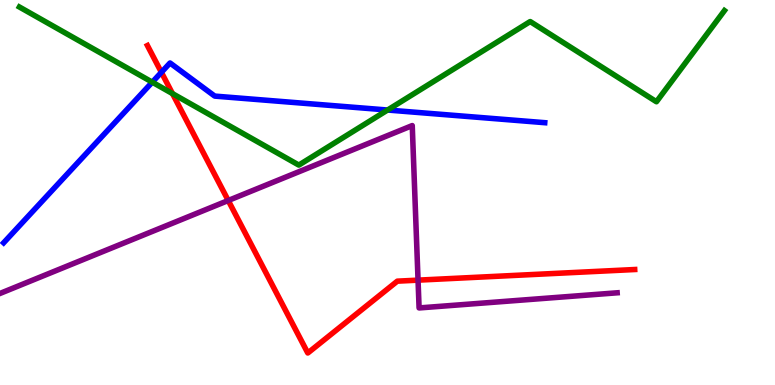[{'lines': ['blue', 'red'], 'intersections': [{'x': 2.08, 'y': 8.12}]}, {'lines': ['green', 'red'], 'intersections': [{'x': 2.23, 'y': 7.57}]}, {'lines': ['purple', 'red'], 'intersections': [{'x': 2.95, 'y': 4.79}, {'x': 5.39, 'y': 2.72}]}, {'lines': ['blue', 'green'], 'intersections': [{'x': 1.96, 'y': 7.87}, {'x': 5.0, 'y': 7.14}]}, {'lines': ['blue', 'purple'], 'intersections': []}, {'lines': ['green', 'purple'], 'intersections': []}]